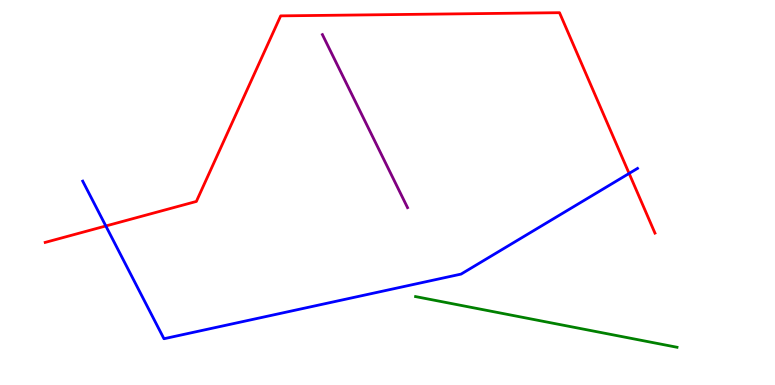[{'lines': ['blue', 'red'], 'intersections': [{'x': 1.37, 'y': 4.13}, {'x': 8.12, 'y': 5.5}]}, {'lines': ['green', 'red'], 'intersections': []}, {'lines': ['purple', 'red'], 'intersections': []}, {'lines': ['blue', 'green'], 'intersections': []}, {'lines': ['blue', 'purple'], 'intersections': []}, {'lines': ['green', 'purple'], 'intersections': []}]